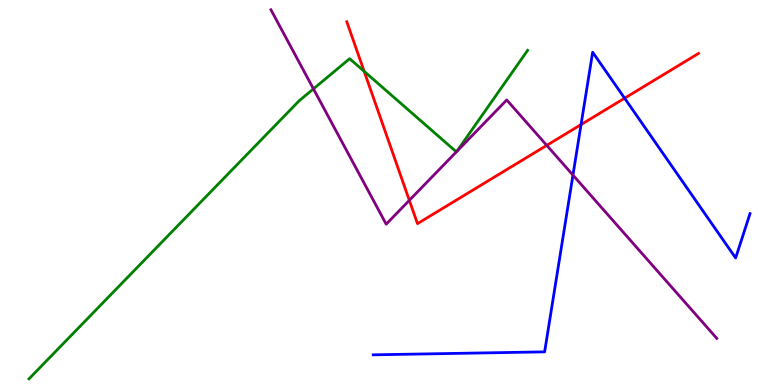[{'lines': ['blue', 'red'], 'intersections': [{'x': 7.5, 'y': 6.76}, {'x': 8.06, 'y': 7.45}]}, {'lines': ['green', 'red'], 'intersections': [{'x': 4.7, 'y': 8.15}]}, {'lines': ['purple', 'red'], 'intersections': [{'x': 5.28, 'y': 4.8}, {'x': 7.05, 'y': 6.22}]}, {'lines': ['blue', 'green'], 'intersections': []}, {'lines': ['blue', 'purple'], 'intersections': [{'x': 7.39, 'y': 5.45}]}, {'lines': ['green', 'purple'], 'intersections': [{'x': 4.04, 'y': 7.69}, {'x': 5.89, 'y': 6.06}, {'x': 5.89, 'y': 6.07}]}]